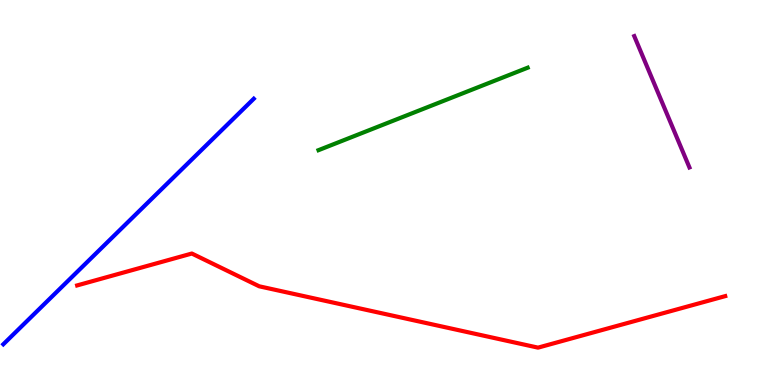[{'lines': ['blue', 'red'], 'intersections': []}, {'lines': ['green', 'red'], 'intersections': []}, {'lines': ['purple', 'red'], 'intersections': []}, {'lines': ['blue', 'green'], 'intersections': []}, {'lines': ['blue', 'purple'], 'intersections': []}, {'lines': ['green', 'purple'], 'intersections': []}]